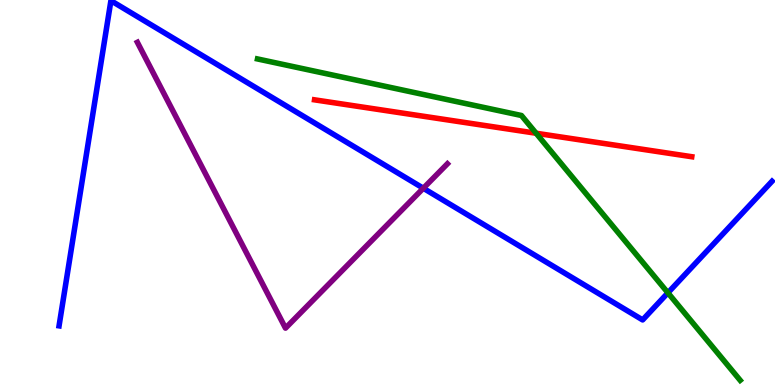[{'lines': ['blue', 'red'], 'intersections': []}, {'lines': ['green', 'red'], 'intersections': [{'x': 6.92, 'y': 6.54}]}, {'lines': ['purple', 'red'], 'intersections': []}, {'lines': ['blue', 'green'], 'intersections': [{'x': 8.62, 'y': 2.39}]}, {'lines': ['blue', 'purple'], 'intersections': [{'x': 5.46, 'y': 5.11}]}, {'lines': ['green', 'purple'], 'intersections': []}]